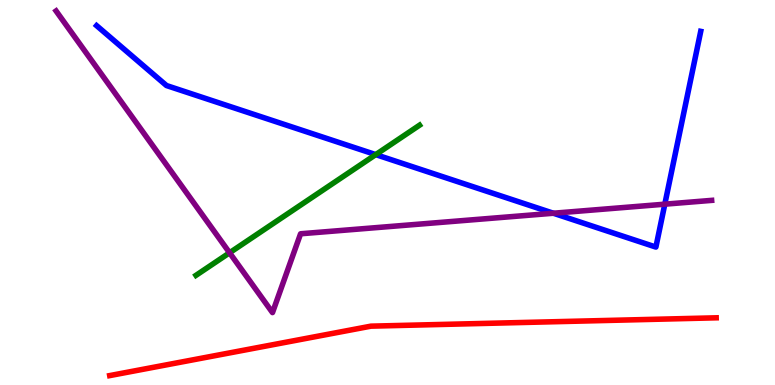[{'lines': ['blue', 'red'], 'intersections': []}, {'lines': ['green', 'red'], 'intersections': []}, {'lines': ['purple', 'red'], 'intersections': []}, {'lines': ['blue', 'green'], 'intersections': [{'x': 4.85, 'y': 5.98}]}, {'lines': ['blue', 'purple'], 'intersections': [{'x': 7.14, 'y': 4.46}, {'x': 8.58, 'y': 4.7}]}, {'lines': ['green', 'purple'], 'intersections': [{'x': 2.96, 'y': 3.43}]}]